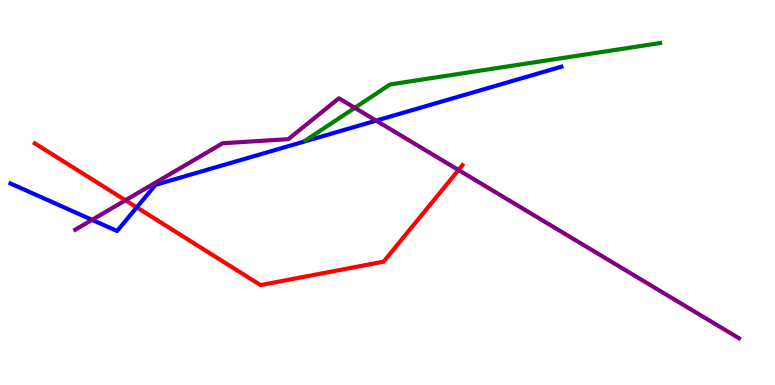[{'lines': ['blue', 'red'], 'intersections': [{'x': 1.76, 'y': 4.61}]}, {'lines': ['green', 'red'], 'intersections': []}, {'lines': ['purple', 'red'], 'intersections': [{'x': 1.62, 'y': 4.8}, {'x': 5.92, 'y': 5.58}]}, {'lines': ['blue', 'green'], 'intersections': []}, {'lines': ['blue', 'purple'], 'intersections': [{'x': 1.19, 'y': 4.29}, {'x': 4.85, 'y': 6.87}]}, {'lines': ['green', 'purple'], 'intersections': [{'x': 4.58, 'y': 7.2}]}]